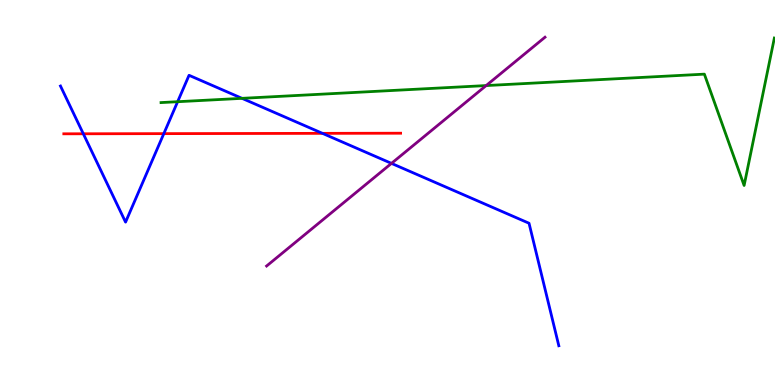[{'lines': ['blue', 'red'], 'intersections': [{'x': 1.08, 'y': 6.53}, {'x': 2.11, 'y': 6.53}, {'x': 4.16, 'y': 6.54}]}, {'lines': ['green', 'red'], 'intersections': []}, {'lines': ['purple', 'red'], 'intersections': []}, {'lines': ['blue', 'green'], 'intersections': [{'x': 2.29, 'y': 7.36}, {'x': 3.12, 'y': 7.45}]}, {'lines': ['blue', 'purple'], 'intersections': [{'x': 5.05, 'y': 5.76}]}, {'lines': ['green', 'purple'], 'intersections': [{'x': 6.27, 'y': 7.78}]}]